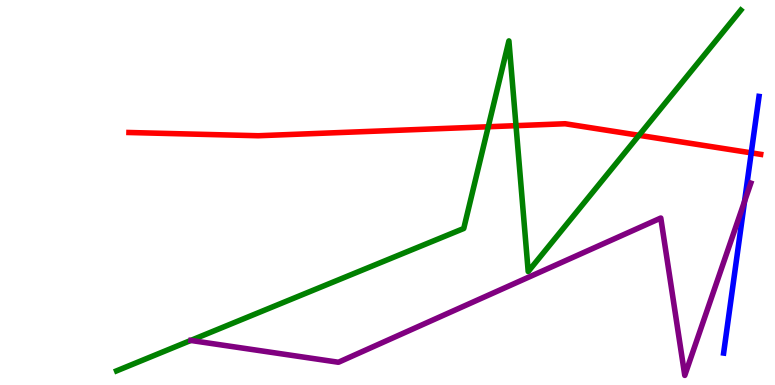[{'lines': ['blue', 'red'], 'intersections': [{'x': 9.69, 'y': 6.03}]}, {'lines': ['green', 'red'], 'intersections': [{'x': 6.3, 'y': 6.71}, {'x': 6.66, 'y': 6.74}, {'x': 8.25, 'y': 6.49}]}, {'lines': ['purple', 'red'], 'intersections': []}, {'lines': ['blue', 'green'], 'intersections': []}, {'lines': ['blue', 'purple'], 'intersections': [{'x': 9.61, 'y': 4.77}]}, {'lines': ['green', 'purple'], 'intersections': []}]